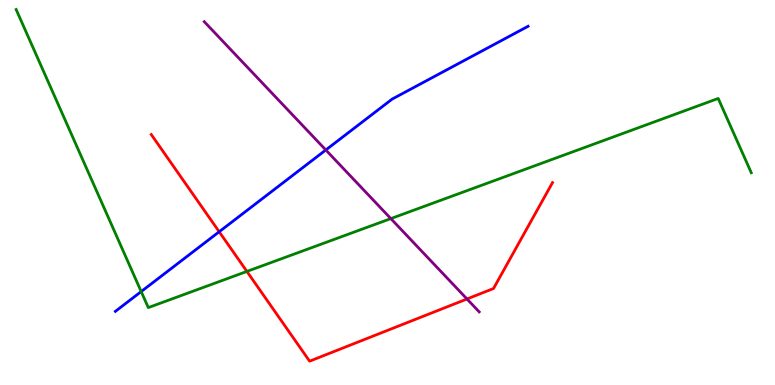[{'lines': ['blue', 'red'], 'intersections': [{'x': 2.83, 'y': 3.98}]}, {'lines': ['green', 'red'], 'intersections': [{'x': 3.19, 'y': 2.95}]}, {'lines': ['purple', 'red'], 'intersections': [{'x': 6.03, 'y': 2.23}]}, {'lines': ['blue', 'green'], 'intersections': [{'x': 1.82, 'y': 2.43}]}, {'lines': ['blue', 'purple'], 'intersections': [{'x': 4.2, 'y': 6.1}]}, {'lines': ['green', 'purple'], 'intersections': [{'x': 5.04, 'y': 4.32}]}]